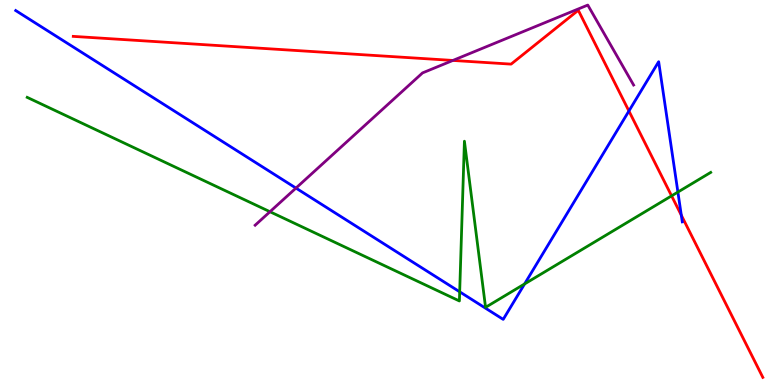[{'lines': ['blue', 'red'], 'intersections': [{'x': 8.12, 'y': 7.12}, {'x': 8.79, 'y': 4.41}]}, {'lines': ['green', 'red'], 'intersections': [{'x': 8.67, 'y': 4.91}]}, {'lines': ['purple', 'red'], 'intersections': [{'x': 5.84, 'y': 8.43}]}, {'lines': ['blue', 'green'], 'intersections': [{'x': 5.93, 'y': 2.42}, {'x': 6.77, 'y': 2.62}, {'x': 8.75, 'y': 5.01}]}, {'lines': ['blue', 'purple'], 'intersections': [{'x': 3.82, 'y': 5.11}]}, {'lines': ['green', 'purple'], 'intersections': [{'x': 3.48, 'y': 4.5}]}]